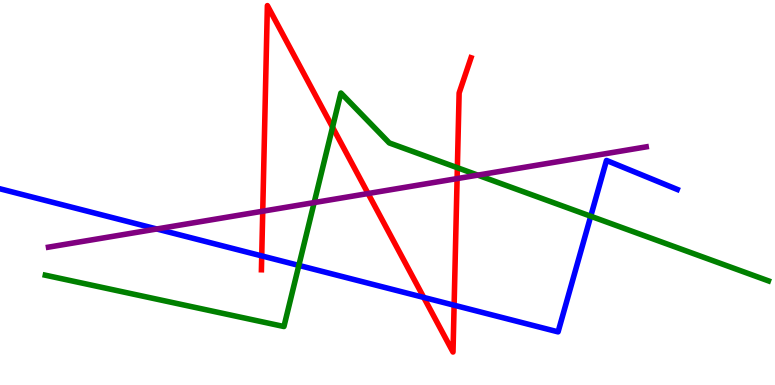[{'lines': ['blue', 'red'], 'intersections': [{'x': 3.38, 'y': 3.35}, {'x': 5.47, 'y': 2.27}, {'x': 5.86, 'y': 2.07}]}, {'lines': ['green', 'red'], 'intersections': [{'x': 4.29, 'y': 6.7}, {'x': 5.9, 'y': 5.64}]}, {'lines': ['purple', 'red'], 'intersections': [{'x': 3.39, 'y': 4.51}, {'x': 4.75, 'y': 4.97}, {'x': 5.9, 'y': 5.36}]}, {'lines': ['blue', 'green'], 'intersections': [{'x': 3.86, 'y': 3.11}, {'x': 7.62, 'y': 4.38}]}, {'lines': ['blue', 'purple'], 'intersections': [{'x': 2.02, 'y': 4.05}]}, {'lines': ['green', 'purple'], 'intersections': [{'x': 4.05, 'y': 4.74}, {'x': 6.16, 'y': 5.45}]}]